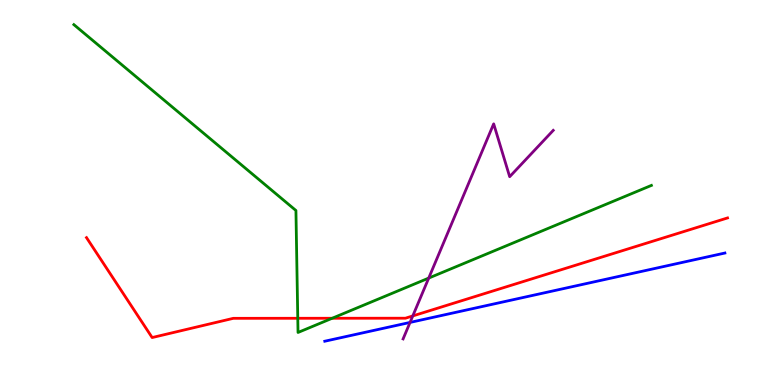[{'lines': ['blue', 'red'], 'intersections': []}, {'lines': ['green', 'red'], 'intersections': [{'x': 3.84, 'y': 1.73}, {'x': 4.29, 'y': 1.73}]}, {'lines': ['purple', 'red'], 'intersections': [{'x': 5.33, 'y': 1.79}]}, {'lines': ['blue', 'green'], 'intersections': []}, {'lines': ['blue', 'purple'], 'intersections': [{'x': 5.29, 'y': 1.63}]}, {'lines': ['green', 'purple'], 'intersections': [{'x': 5.53, 'y': 2.78}]}]